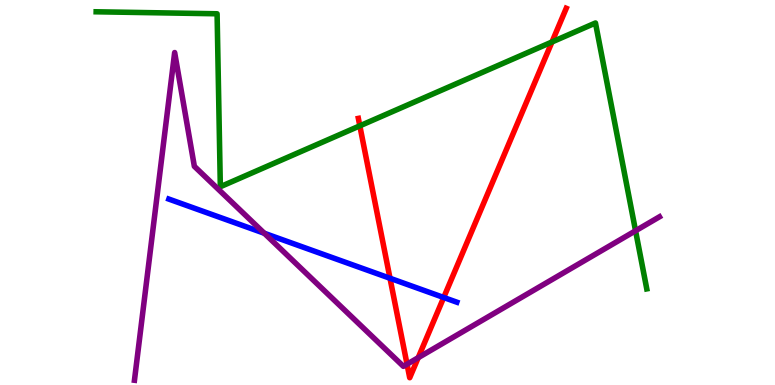[{'lines': ['blue', 'red'], 'intersections': [{'x': 5.03, 'y': 2.77}, {'x': 5.73, 'y': 2.27}]}, {'lines': ['green', 'red'], 'intersections': [{'x': 4.64, 'y': 6.73}, {'x': 7.12, 'y': 8.91}]}, {'lines': ['purple', 'red'], 'intersections': [{'x': 5.25, 'y': 0.54}, {'x': 5.4, 'y': 0.71}]}, {'lines': ['blue', 'green'], 'intersections': []}, {'lines': ['blue', 'purple'], 'intersections': [{'x': 3.41, 'y': 3.94}]}, {'lines': ['green', 'purple'], 'intersections': [{'x': 8.2, 'y': 4.01}]}]